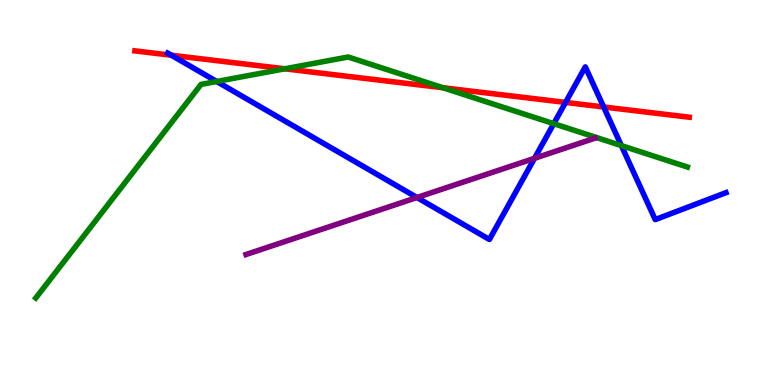[{'lines': ['blue', 'red'], 'intersections': [{'x': 2.21, 'y': 8.57}, {'x': 7.3, 'y': 7.34}, {'x': 7.79, 'y': 7.22}]}, {'lines': ['green', 'red'], 'intersections': [{'x': 3.67, 'y': 8.21}, {'x': 5.72, 'y': 7.72}]}, {'lines': ['purple', 'red'], 'intersections': []}, {'lines': ['blue', 'green'], 'intersections': [{'x': 2.8, 'y': 7.88}, {'x': 7.15, 'y': 6.79}, {'x': 8.02, 'y': 6.22}]}, {'lines': ['blue', 'purple'], 'intersections': [{'x': 5.38, 'y': 4.87}, {'x': 6.9, 'y': 5.89}]}, {'lines': ['green', 'purple'], 'intersections': []}]